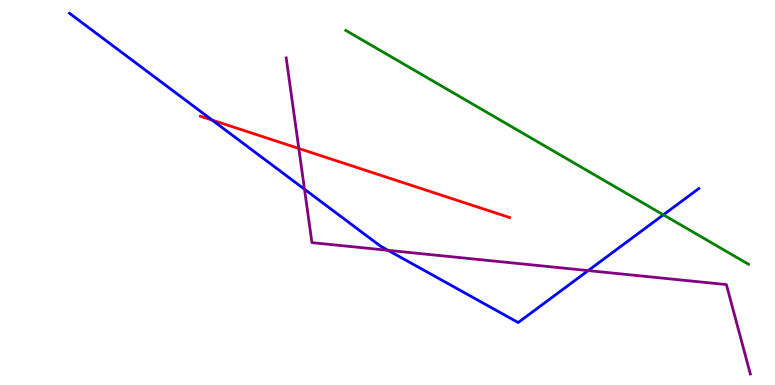[{'lines': ['blue', 'red'], 'intersections': [{'x': 2.74, 'y': 6.88}]}, {'lines': ['green', 'red'], 'intersections': []}, {'lines': ['purple', 'red'], 'intersections': [{'x': 3.86, 'y': 6.14}]}, {'lines': ['blue', 'green'], 'intersections': [{'x': 8.56, 'y': 4.42}]}, {'lines': ['blue', 'purple'], 'intersections': [{'x': 3.93, 'y': 5.08}, {'x': 5.01, 'y': 3.5}, {'x': 7.59, 'y': 2.97}]}, {'lines': ['green', 'purple'], 'intersections': []}]